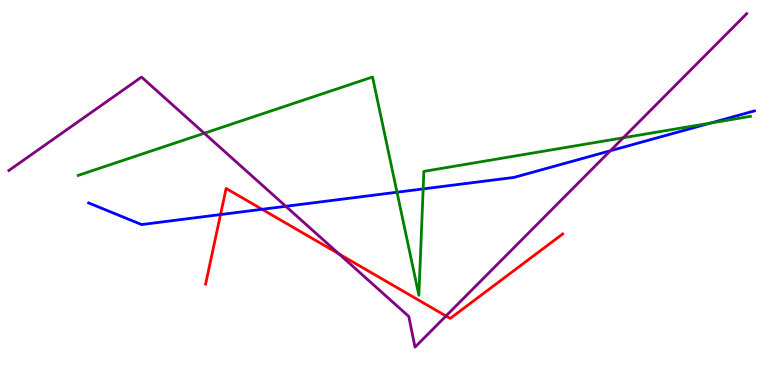[{'lines': ['blue', 'red'], 'intersections': [{'x': 2.85, 'y': 4.43}, {'x': 3.38, 'y': 4.56}]}, {'lines': ['green', 'red'], 'intersections': []}, {'lines': ['purple', 'red'], 'intersections': [{'x': 4.37, 'y': 3.4}, {'x': 5.75, 'y': 1.79}]}, {'lines': ['blue', 'green'], 'intersections': [{'x': 5.12, 'y': 5.01}, {'x': 5.46, 'y': 5.09}, {'x': 9.17, 'y': 6.8}]}, {'lines': ['blue', 'purple'], 'intersections': [{'x': 3.69, 'y': 4.64}, {'x': 7.88, 'y': 6.08}]}, {'lines': ['green', 'purple'], 'intersections': [{'x': 2.64, 'y': 6.54}, {'x': 8.04, 'y': 6.42}]}]